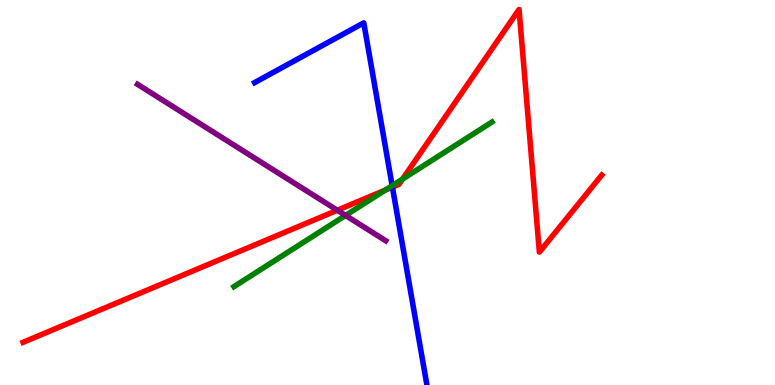[{'lines': ['blue', 'red'], 'intersections': [{'x': 5.06, 'y': 5.14}]}, {'lines': ['green', 'red'], 'intersections': [{'x': 4.97, 'y': 5.06}, {'x': 5.19, 'y': 5.35}]}, {'lines': ['purple', 'red'], 'intersections': [{'x': 4.35, 'y': 4.54}]}, {'lines': ['blue', 'green'], 'intersections': [{'x': 5.06, 'y': 5.18}]}, {'lines': ['blue', 'purple'], 'intersections': []}, {'lines': ['green', 'purple'], 'intersections': [{'x': 4.46, 'y': 4.4}]}]